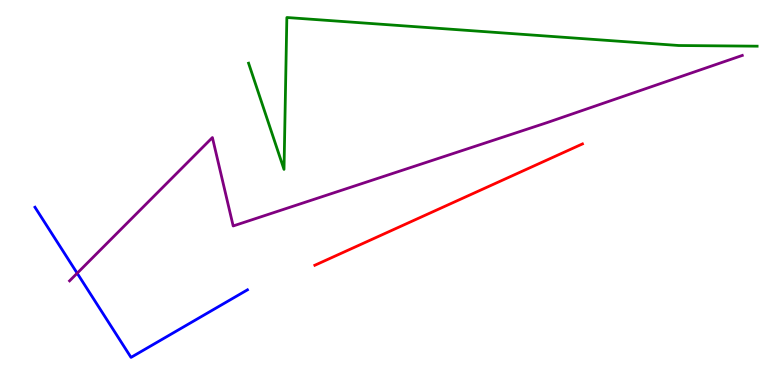[{'lines': ['blue', 'red'], 'intersections': []}, {'lines': ['green', 'red'], 'intersections': []}, {'lines': ['purple', 'red'], 'intersections': []}, {'lines': ['blue', 'green'], 'intersections': []}, {'lines': ['blue', 'purple'], 'intersections': [{'x': 0.996, 'y': 2.9}]}, {'lines': ['green', 'purple'], 'intersections': []}]